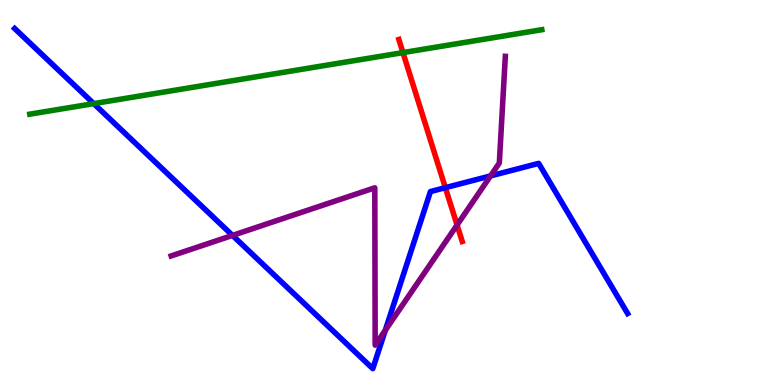[{'lines': ['blue', 'red'], 'intersections': [{'x': 5.75, 'y': 5.13}]}, {'lines': ['green', 'red'], 'intersections': [{'x': 5.2, 'y': 8.63}]}, {'lines': ['purple', 'red'], 'intersections': [{'x': 5.9, 'y': 4.16}]}, {'lines': ['blue', 'green'], 'intersections': [{'x': 1.21, 'y': 7.31}]}, {'lines': ['blue', 'purple'], 'intersections': [{'x': 3.0, 'y': 3.89}, {'x': 4.97, 'y': 1.42}, {'x': 6.33, 'y': 5.43}]}, {'lines': ['green', 'purple'], 'intersections': []}]